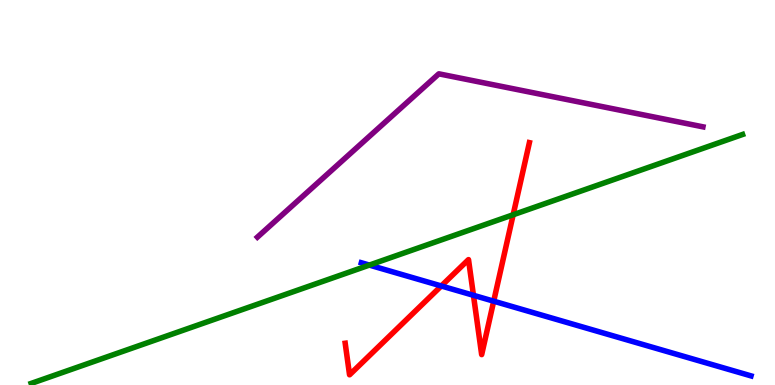[{'lines': ['blue', 'red'], 'intersections': [{'x': 5.69, 'y': 2.57}, {'x': 6.11, 'y': 2.33}, {'x': 6.37, 'y': 2.18}]}, {'lines': ['green', 'red'], 'intersections': [{'x': 6.62, 'y': 4.42}]}, {'lines': ['purple', 'red'], 'intersections': []}, {'lines': ['blue', 'green'], 'intersections': [{'x': 4.77, 'y': 3.11}]}, {'lines': ['blue', 'purple'], 'intersections': []}, {'lines': ['green', 'purple'], 'intersections': []}]